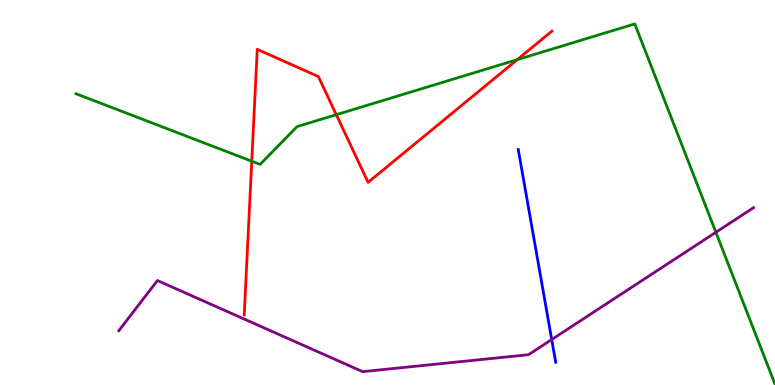[{'lines': ['blue', 'red'], 'intersections': []}, {'lines': ['green', 'red'], 'intersections': [{'x': 3.25, 'y': 5.81}, {'x': 4.34, 'y': 7.02}, {'x': 6.67, 'y': 8.45}]}, {'lines': ['purple', 'red'], 'intersections': []}, {'lines': ['blue', 'green'], 'intersections': []}, {'lines': ['blue', 'purple'], 'intersections': [{'x': 7.12, 'y': 1.18}]}, {'lines': ['green', 'purple'], 'intersections': [{'x': 9.24, 'y': 3.97}]}]